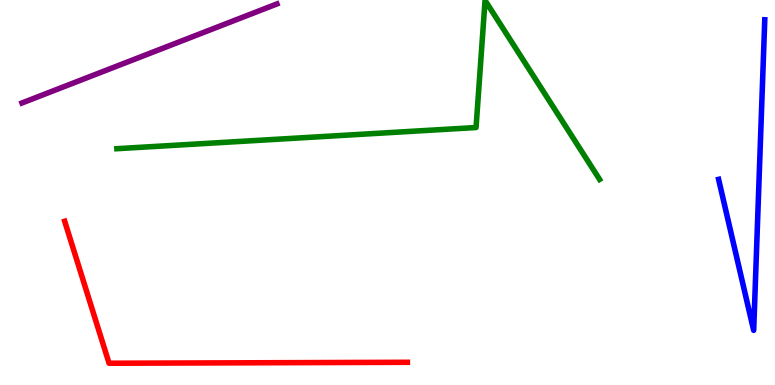[{'lines': ['blue', 'red'], 'intersections': []}, {'lines': ['green', 'red'], 'intersections': []}, {'lines': ['purple', 'red'], 'intersections': []}, {'lines': ['blue', 'green'], 'intersections': []}, {'lines': ['blue', 'purple'], 'intersections': []}, {'lines': ['green', 'purple'], 'intersections': []}]